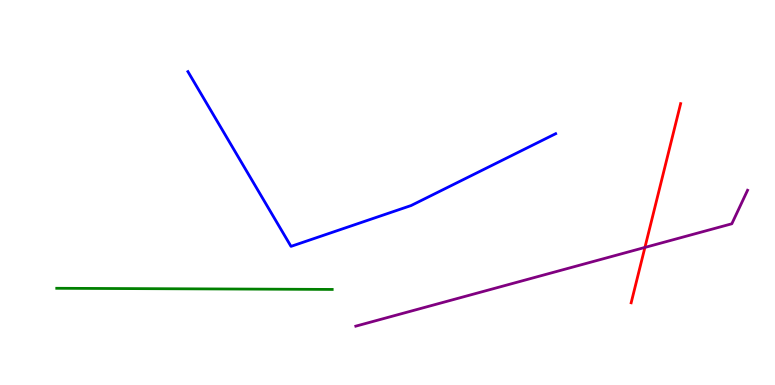[{'lines': ['blue', 'red'], 'intersections': []}, {'lines': ['green', 'red'], 'intersections': []}, {'lines': ['purple', 'red'], 'intersections': [{'x': 8.32, 'y': 3.57}]}, {'lines': ['blue', 'green'], 'intersections': []}, {'lines': ['blue', 'purple'], 'intersections': []}, {'lines': ['green', 'purple'], 'intersections': []}]